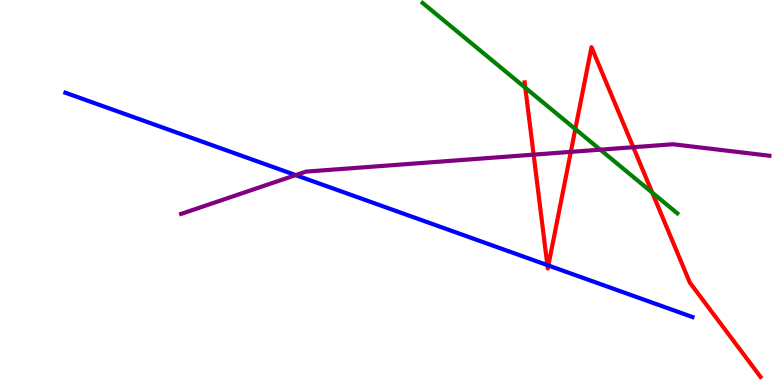[{'lines': ['blue', 'red'], 'intersections': [{'x': 7.06, 'y': 3.11}, {'x': 7.08, 'y': 3.1}]}, {'lines': ['green', 'red'], 'intersections': [{'x': 6.78, 'y': 7.72}, {'x': 7.42, 'y': 6.65}, {'x': 8.42, 'y': 5.0}]}, {'lines': ['purple', 'red'], 'intersections': [{'x': 6.89, 'y': 5.98}, {'x': 7.37, 'y': 6.06}, {'x': 8.17, 'y': 6.18}]}, {'lines': ['blue', 'green'], 'intersections': []}, {'lines': ['blue', 'purple'], 'intersections': [{'x': 3.82, 'y': 5.45}]}, {'lines': ['green', 'purple'], 'intersections': [{'x': 7.75, 'y': 6.11}]}]